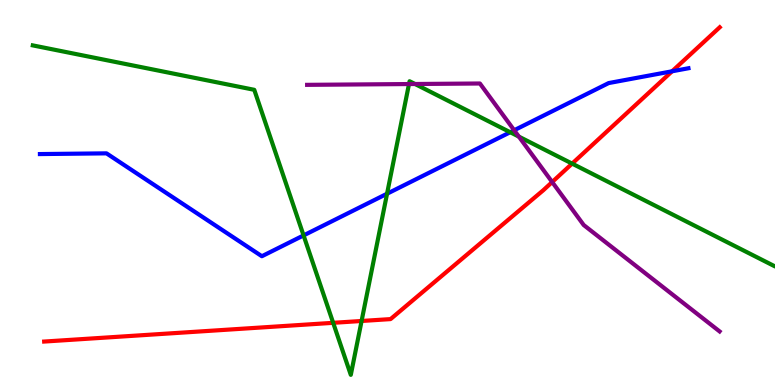[{'lines': ['blue', 'red'], 'intersections': [{'x': 8.67, 'y': 8.15}]}, {'lines': ['green', 'red'], 'intersections': [{'x': 4.3, 'y': 1.62}, {'x': 4.67, 'y': 1.66}, {'x': 7.38, 'y': 5.75}]}, {'lines': ['purple', 'red'], 'intersections': [{'x': 7.12, 'y': 5.27}]}, {'lines': ['blue', 'green'], 'intersections': [{'x': 3.92, 'y': 3.89}, {'x': 4.99, 'y': 4.97}, {'x': 6.58, 'y': 6.57}]}, {'lines': ['blue', 'purple'], 'intersections': [{'x': 6.63, 'y': 6.62}]}, {'lines': ['green', 'purple'], 'intersections': [{'x': 5.28, 'y': 7.82}, {'x': 5.36, 'y': 7.82}, {'x': 6.7, 'y': 6.45}]}]